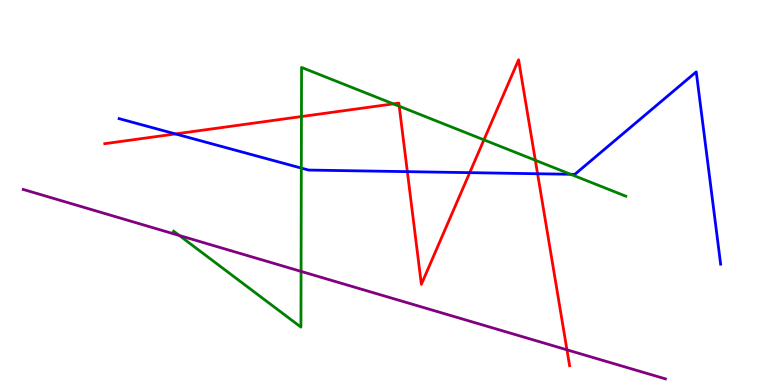[{'lines': ['blue', 'red'], 'intersections': [{'x': 2.26, 'y': 6.52}, {'x': 5.26, 'y': 5.54}, {'x': 6.06, 'y': 5.52}, {'x': 6.94, 'y': 5.49}]}, {'lines': ['green', 'red'], 'intersections': [{'x': 3.89, 'y': 6.97}, {'x': 5.08, 'y': 7.3}, {'x': 5.15, 'y': 7.24}, {'x': 6.24, 'y': 6.37}, {'x': 6.91, 'y': 5.84}]}, {'lines': ['purple', 'red'], 'intersections': [{'x': 7.32, 'y': 0.914}]}, {'lines': ['blue', 'green'], 'intersections': [{'x': 3.89, 'y': 5.63}, {'x': 7.36, 'y': 5.47}]}, {'lines': ['blue', 'purple'], 'intersections': []}, {'lines': ['green', 'purple'], 'intersections': [{'x': 2.31, 'y': 3.88}, {'x': 3.88, 'y': 2.95}]}]